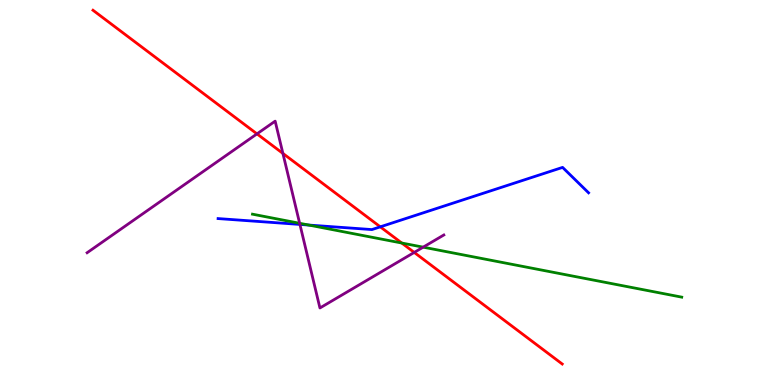[{'lines': ['blue', 'red'], 'intersections': [{'x': 4.91, 'y': 4.11}]}, {'lines': ['green', 'red'], 'intersections': [{'x': 5.18, 'y': 3.69}]}, {'lines': ['purple', 'red'], 'intersections': [{'x': 3.32, 'y': 6.52}, {'x': 3.65, 'y': 6.02}, {'x': 5.34, 'y': 3.44}]}, {'lines': ['blue', 'green'], 'intersections': [{'x': 3.98, 'y': 4.15}]}, {'lines': ['blue', 'purple'], 'intersections': [{'x': 3.87, 'y': 4.17}]}, {'lines': ['green', 'purple'], 'intersections': [{'x': 3.87, 'y': 4.2}, {'x': 5.46, 'y': 3.58}]}]